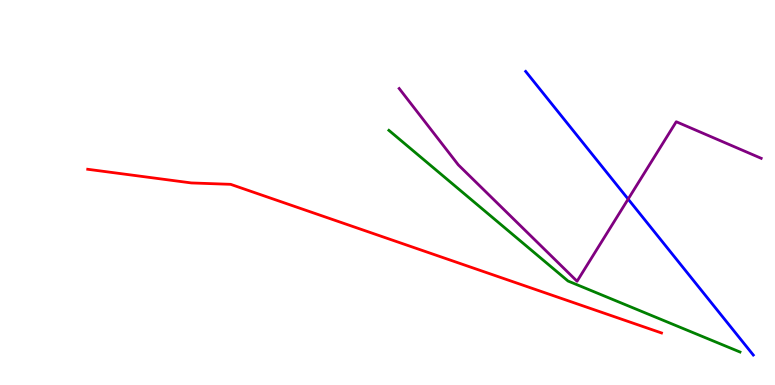[{'lines': ['blue', 'red'], 'intersections': []}, {'lines': ['green', 'red'], 'intersections': []}, {'lines': ['purple', 'red'], 'intersections': []}, {'lines': ['blue', 'green'], 'intersections': []}, {'lines': ['blue', 'purple'], 'intersections': [{'x': 8.11, 'y': 4.83}]}, {'lines': ['green', 'purple'], 'intersections': []}]